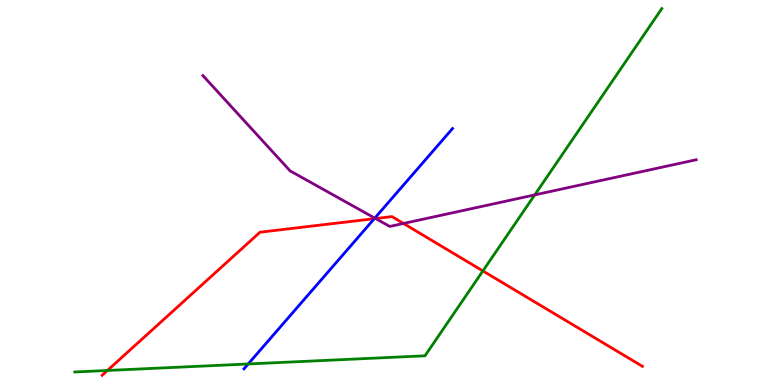[{'lines': ['blue', 'red'], 'intersections': [{'x': 4.83, 'y': 4.32}]}, {'lines': ['green', 'red'], 'intersections': [{'x': 1.39, 'y': 0.377}, {'x': 6.23, 'y': 2.96}]}, {'lines': ['purple', 'red'], 'intersections': [{'x': 4.85, 'y': 4.32}, {'x': 5.21, 'y': 4.2}]}, {'lines': ['blue', 'green'], 'intersections': [{'x': 3.2, 'y': 0.546}]}, {'lines': ['blue', 'purple'], 'intersections': [{'x': 4.84, 'y': 4.33}]}, {'lines': ['green', 'purple'], 'intersections': [{'x': 6.9, 'y': 4.94}]}]